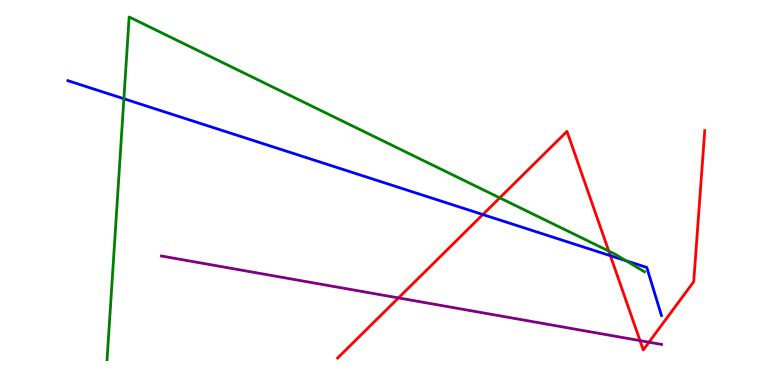[{'lines': ['blue', 'red'], 'intersections': [{'x': 6.23, 'y': 4.43}, {'x': 7.88, 'y': 3.36}]}, {'lines': ['green', 'red'], 'intersections': [{'x': 6.45, 'y': 4.86}, {'x': 7.85, 'y': 3.48}]}, {'lines': ['purple', 'red'], 'intersections': [{'x': 5.14, 'y': 2.26}, {'x': 8.26, 'y': 1.15}, {'x': 8.37, 'y': 1.11}]}, {'lines': ['blue', 'green'], 'intersections': [{'x': 1.6, 'y': 7.44}, {'x': 8.08, 'y': 3.23}]}, {'lines': ['blue', 'purple'], 'intersections': []}, {'lines': ['green', 'purple'], 'intersections': []}]